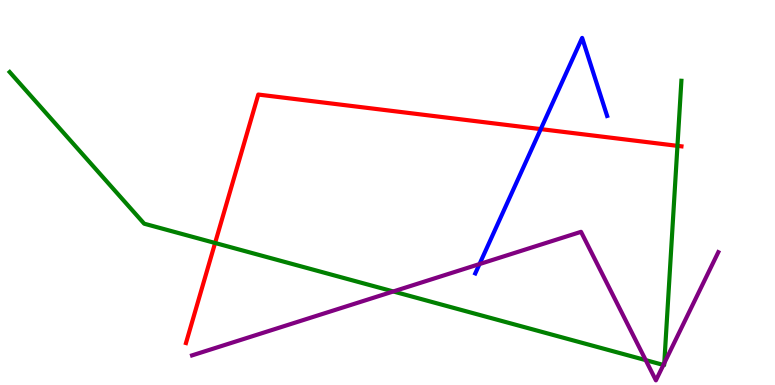[{'lines': ['blue', 'red'], 'intersections': [{'x': 6.98, 'y': 6.65}]}, {'lines': ['green', 'red'], 'intersections': [{'x': 2.78, 'y': 3.69}, {'x': 8.74, 'y': 6.21}]}, {'lines': ['purple', 'red'], 'intersections': []}, {'lines': ['blue', 'green'], 'intersections': []}, {'lines': ['blue', 'purple'], 'intersections': [{'x': 6.19, 'y': 3.14}]}, {'lines': ['green', 'purple'], 'intersections': [{'x': 5.07, 'y': 2.43}, {'x': 8.33, 'y': 0.646}, {'x': 8.56, 'y': 0.521}, {'x': 8.57, 'y': 0.567}]}]